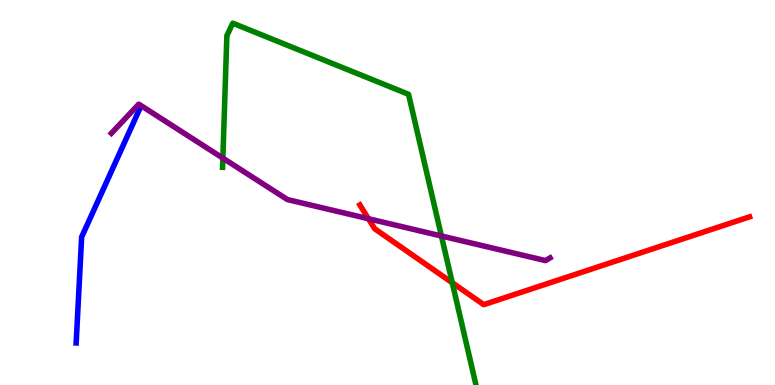[{'lines': ['blue', 'red'], 'intersections': []}, {'lines': ['green', 'red'], 'intersections': [{'x': 5.84, 'y': 2.66}]}, {'lines': ['purple', 'red'], 'intersections': [{'x': 4.75, 'y': 4.32}]}, {'lines': ['blue', 'green'], 'intersections': []}, {'lines': ['blue', 'purple'], 'intersections': []}, {'lines': ['green', 'purple'], 'intersections': [{'x': 2.88, 'y': 5.89}, {'x': 5.7, 'y': 3.87}]}]